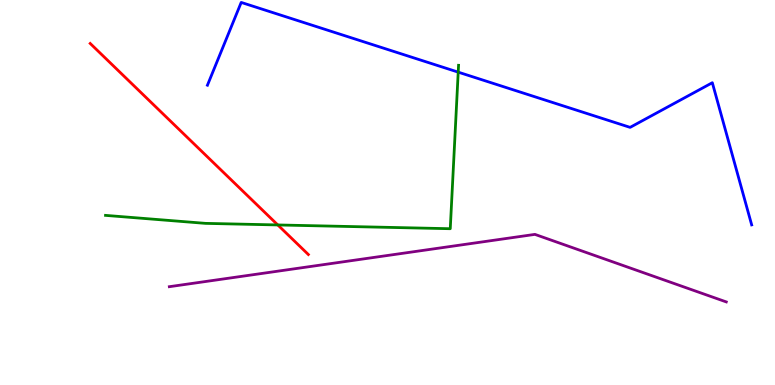[{'lines': ['blue', 'red'], 'intersections': []}, {'lines': ['green', 'red'], 'intersections': [{'x': 3.58, 'y': 4.16}]}, {'lines': ['purple', 'red'], 'intersections': []}, {'lines': ['blue', 'green'], 'intersections': [{'x': 5.91, 'y': 8.13}]}, {'lines': ['blue', 'purple'], 'intersections': []}, {'lines': ['green', 'purple'], 'intersections': []}]